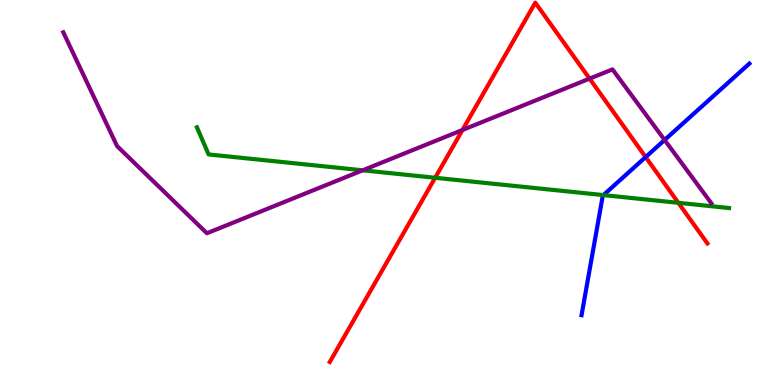[{'lines': ['blue', 'red'], 'intersections': [{'x': 8.33, 'y': 5.92}]}, {'lines': ['green', 'red'], 'intersections': [{'x': 5.61, 'y': 5.38}, {'x': 8.75, 'y': 4.73}]}, {'lines': ['purple', 'red'], 'intersections': [{'x': 5.97, 'y': 6.62}, {'x': 7.61, 'y': 7.96}]}, {'lines': ['blue', 'green'], 'intersections': [{'x': 7.79, 'y': 4.93}]}, {'lines': ['blue', 'purple'], 'intersections': [{'x': 8.58, 'y': 6.36}]}, {'lines': ['green', 'purple'], 'intersections': [{'x': 4.68, 'y': 5.58}]}]